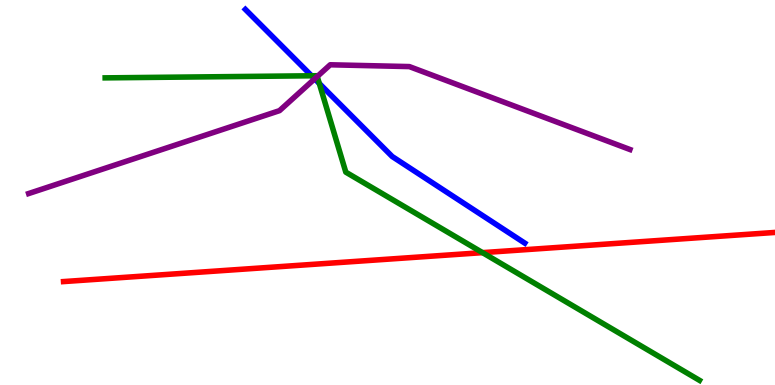[{'lines': ['blue', 'red'], 'intersections': []}, {'lines': ['green', 'red'], 'intersections': [{'x': 6.23, 'y': 3.44}]}, {'lines': ['purple', 'red'], 'intersections': []}, {'lines': ['blue', 'green'], 'intersections': [{'x': 4.02, 'y': 8.03}, {'x': 4.12, 'y': 7.83}]}, {'lines': ['blue', 'purple'], 'intersections': [{'x': 4.06, 'y': 7.95}]}, {'lines': ['green', 'purple'], 'intersections': [{'x': 4.09, 'y': 8.01}]}]